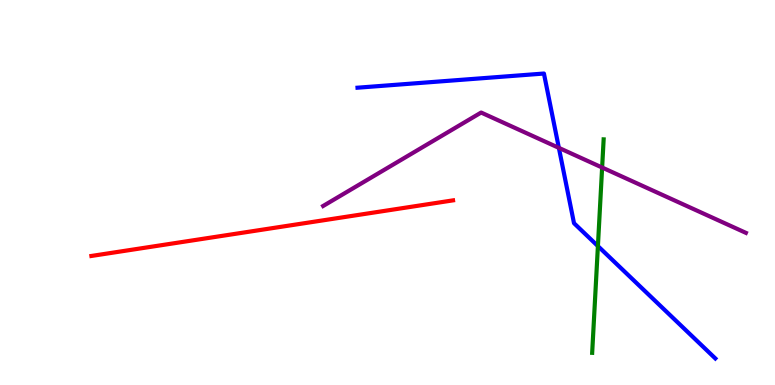[{'lines': ['blue', 'red'], 'intersections': []}, {'lines': ['green', 'red'], 'intersections': []}, {'lines': ['purple', 'red'], 'intersections': []}, {'lines': ['blue', 'green'], 'intersections': [{'x': 7.71, 'y': 3.61}]}, {'lines': ['blue', 'purple'], 'intersections': [{'x': 7.21, 'y': 6.16}]}, {'lines': ['green', 'purple'], 'intersections': [{'x': 7.77, 'y': 5.65}]}]